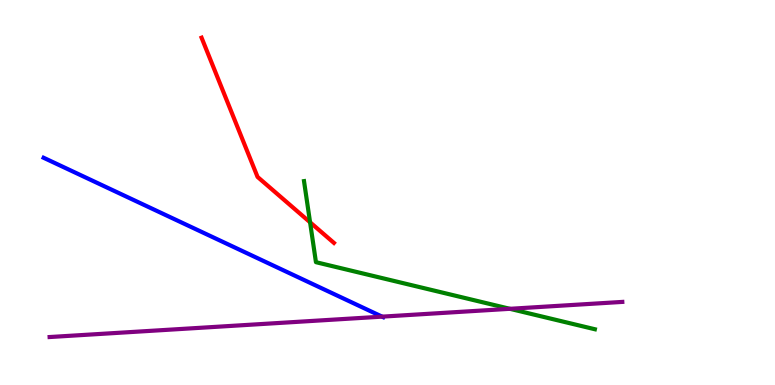[{'lines': ['blue', 'red'], 'intersections': []}, {'lines': ['green', 'red'], 'intersections': [{'x': 4.0, 'y': 4.23}]}, {'lines': ['purple', 'red'], 'intersections': []}, {'lines': ['blue', 'green'], 'intersections': []}, {'lines': ['blue', 'purple'], 'intersections': [{'x': 4.93, 'y': 1.78}]}, {'lines': ['green', 'purple'], 'intersections': [{'x': 6.58, 'y': 1.98}]}]